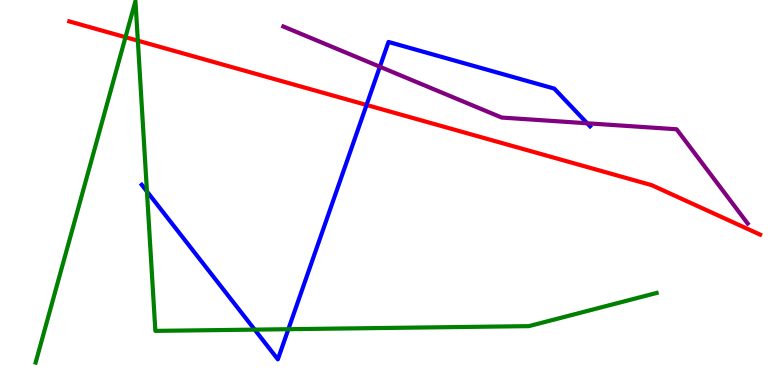[{'lines': ['blue', 'red'], 'intersections': [{'x': 4.73, 'y': 7.27}]}, {'lines': ['green', 'red'], 'intersections': [{'x': 1.62, 'y': 9.03}, {'x': 1.78, 'y': 8.94}]}, {'lines': ['purple', 'red'], 'intersections': []}, {'lines': ['blue', 'green'], 'intersections': [{'x': 1.9, 'y': 5.03}, {'x': 3.29, 'y': 1.44}, {'x': 3.72, 'y': 1.45}]}, {'lines': ['blue', 'purple'], 'intersections': [{'x': 4.9, 'y': 8.27}, {'x': 7.58, 'y': 6.8}]}, {'lines': ['green', 'purple'], 'intersections': []}]